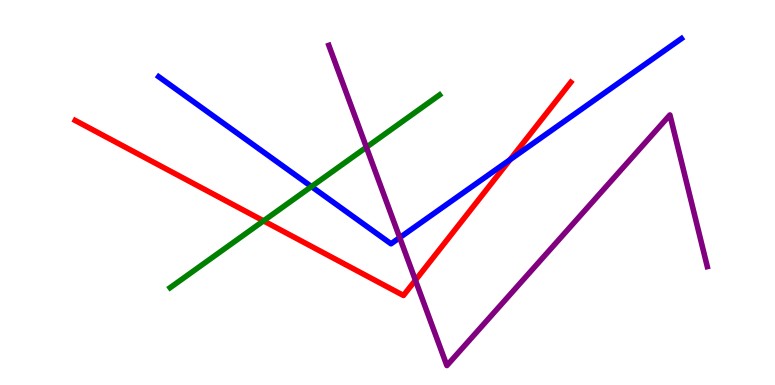[{'lines': ['blue', 'red'], 'intersections': [{'x': 6.58, 'y': 5.85}]}, {'lines': ['green', 'red'], 'intersections': [{'x': 3.4, 'y': 4.26}]}, {'lines': ['purple', 'red'], 'intersections': [{'x': 5.36, 'y': 2.72}]}, {'lines': ['blue', 'green'], 'intersections': [{'x': 4.02, 'y': 5.15}]}, {'lines': ['blue', 'purple'], 'intersections': [{'x': 5.16, 'y': 3.83}]}, {'lines': ['green', 'purple'], 'intersections': [{'x': 4.73, 'y': 6.17}]}]